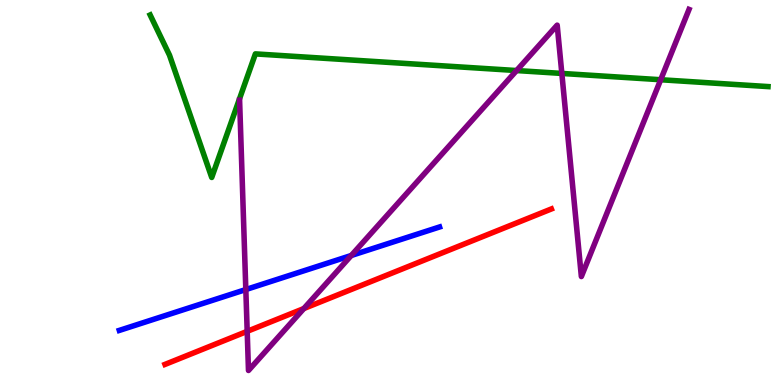[{'lines': ['blue', 'red'], 'intersections': []}, {'lines': ['green', 'red'], 'intersections': []}, {'lines': ['purple', 'red'], 'intersections': [{'x': 3.19, 'y': 1.39}, {'x': 3.92, 'y': 1.99}]}, {'lines': ['blue', 'green'], 'intersections': []}, {'lines': ['blue', 'purple'], 'intersections': [{'x': 3.17, 'y': 2.48}, {'x': 4.53, 'y': 3.36}]}, {'lines': ['green', 'purple'], 'intersections': [{'x': 6.67, 'y': 8.17}, {'x': 7.25, 'y': 8.09}, {'x': 8.53, 'y': 7.93}]}]